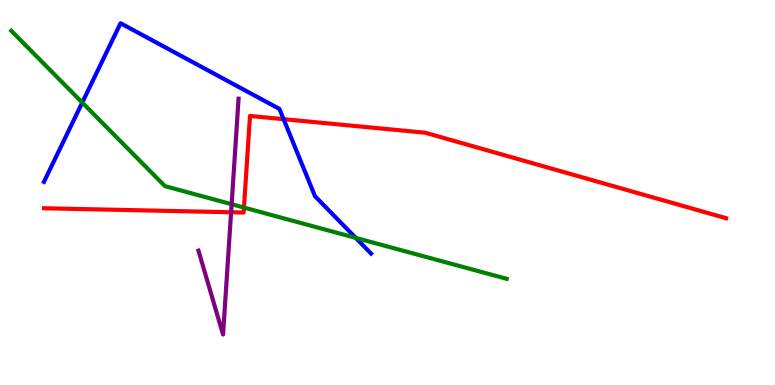[{'lines': ['blue', 'red'], 'intersections': [{'x': 3.66, 'y': 6.9}]}, {'lines': ['green', 'red'], 'intersections': [{'x': 3.15, 'y': 4.61}]}, {'lines': ['purple', 'red'], 'intersections': [{'x': 2.98, 'y': 4.49}]}, {'lines': ['blue', 'green'], 'intersections': [{'x': 1.06, 'y': 7.34}, {'x': 4.59, 'y': 3.82}]}, {'lines': ['blue', 'purple'], 'intersections': []}, {'lines': ['green', 'purple'], 'intersections': [{'x': 2.99, 'y': 4.7}]}]